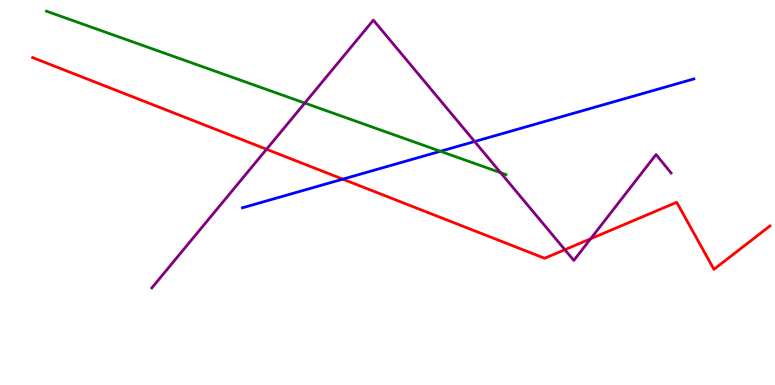[{'lines': ['blue', 'red'], 'intersections': [{'x': 4.42, 'y': 5.35}]}, {'lines': ['green', 'red'], 'intersections': []}, {'lines': ['purple', 'red'], 'intersections': [{'x': 3.44, 'y': 6.12}, {'x': 7.29, 'y': 3.51}, {'x': 7.62, 'y': 3.8}]}, {'lines': ['blue', 'green'], 'intersections': [{'x': 5.68, 'y': 6.07}]}, {'lines': ['blue', 'purple'], 'intersections': [{'x': 6.12, 'y': 6.32}]}, {'lines': ['green', 'purple'], 'intersections': [{'x': 3.93, 'y': 7.32}, {'x': 6.46, 'y': 5.51}]}]